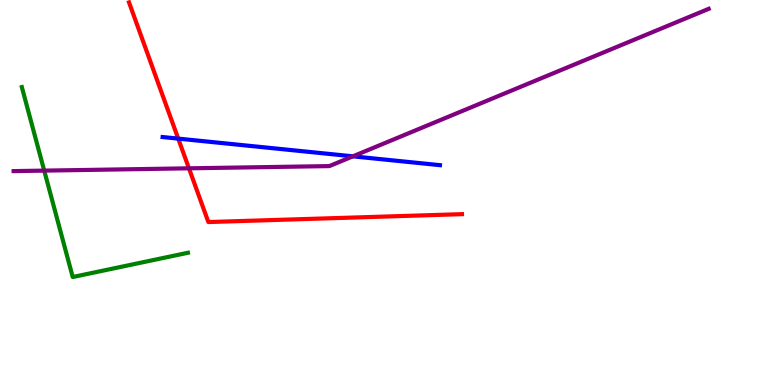[{'lines': ['blue', 'red'], 'intersections': [{'x': 2.3, 'y': 6.4}]}, {'lines': ['green', 'red'], 'intersections': []}, {'lines': ['purple', 'red'], 'intersections': [{'x': 2.44, 'y': 5.63}]}, {'lines': ['blue', 'green'], 'intersections': []}, {'lines': ['blue', 'purple'], 'intersections': [{'x': 4.55, 'y': 5.94}]}, {'lines': ['green', 'purple'], 'intersections': [{'x': 0.571, 'y': 5.57}]}]